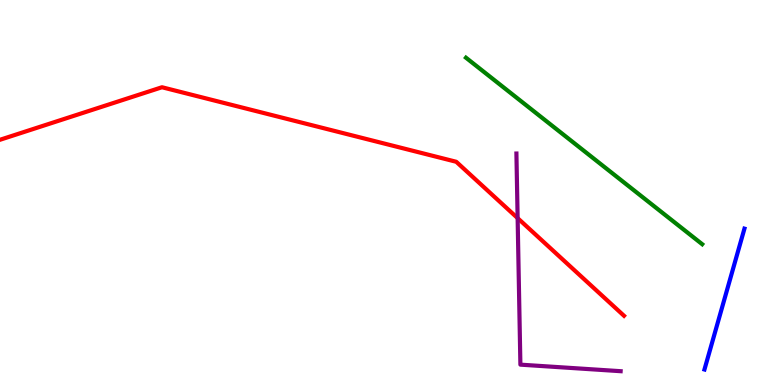[{'lines': ['blue', 'red'], 'intersections': []}, {'lines': ['green', 'red'], 'intersections': []}, {'lines': ['purple', 'red'], 'intersections': [{'x': 6.68, 'y': 4.33}]}, {'lines': ['blue', 'green'], 'intersections': []}, {'lines': ['blue', 'purple'], 'intersections': []}, {'lines': ['green', 'purple'], 'intersections': []}]